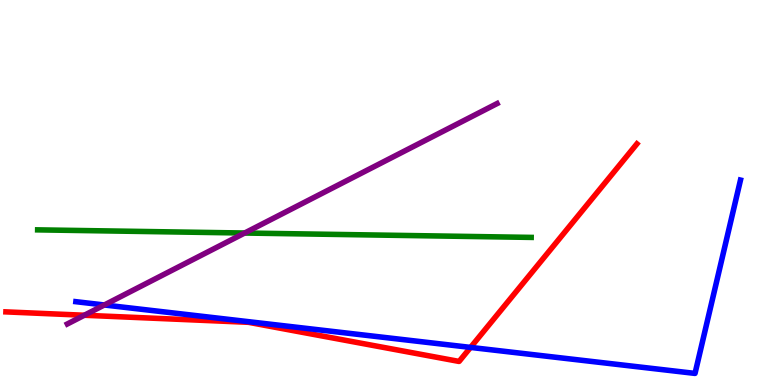[{'lines': ['blue', 'red'], 'intersections': [{'x': 6.07, 'y': 0.976}]}, {'lines': ['green', 'red'], 'intersections': []}, {'lines': ['purple', 'red'], 'intersections': [{'x': 1.09, 'y': 1.81}]}, {'lines': ['blue', 'green'], 'intersections': []}, {'lines': ['blue', 'purple'], 'intersections': [{'x': 1.35, 'y': 2.08}]}, {'lines': ['green', 'purple'], 'intersections': [{'x': 3.16, 'y': 3.95}]}]